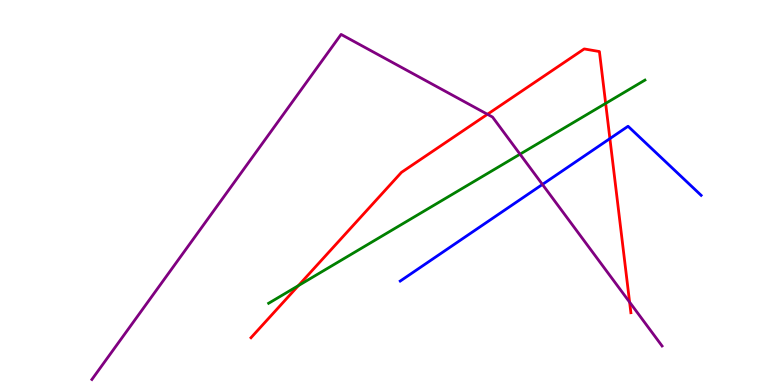[{'lines': ['blue', 'red'], 'intersections': [{'x': 7.87, 'y': 6.4}]}, {'lines': ['green', 'red'], 'intersections': [{'x': 3.85, 'y': 2.58}, {'x': 7.81, 'y': 7.31}]}, {'lines': ['purple', 'red'], 'intersections': [{'x': 6.29, 'y': 7.03}, {'x': 8.12, 'y': 2.15}]}, {'lines': ['blue', 'green'], 'intersections': []}, {'lines': ['blue', 'purple'], 'intersections': [{'x': 7.0, 'y': 5.21}]}, {'lines': ['green', 'purple'], 'intersections': [{'x': 6.71, 'y': 6.0}]}]